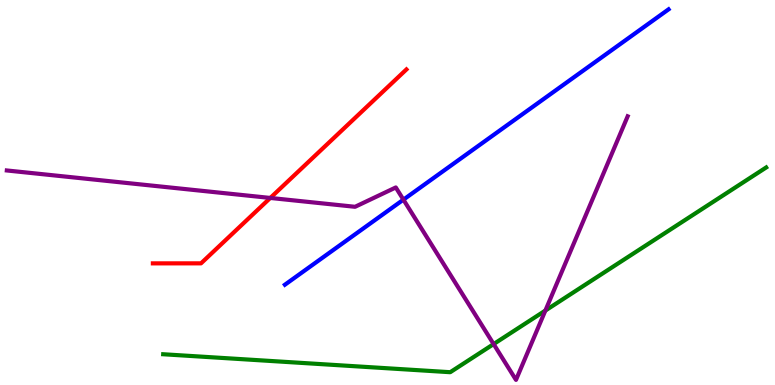[{'lines': ['blue', 'red'], 'intersections': []}, {'lines': ['green', 'red'], 'intersections': []}, {'lines': ['purple', 'red'], 'intersections': [{'x': 3.49, 'y': 4.86}]}, {'lines': ['blue', 'green'], 'intersections': []}, {'lines': ['blue', 'purple'], 'intersections': [{'x': 5.21, 'y': 4.81}]}, {'lines': ['green', 'purple'], 'intersections': [{'x': 6.37, 'y': 1.06}, {'x': 7.04, 'y': 1.93}]}]